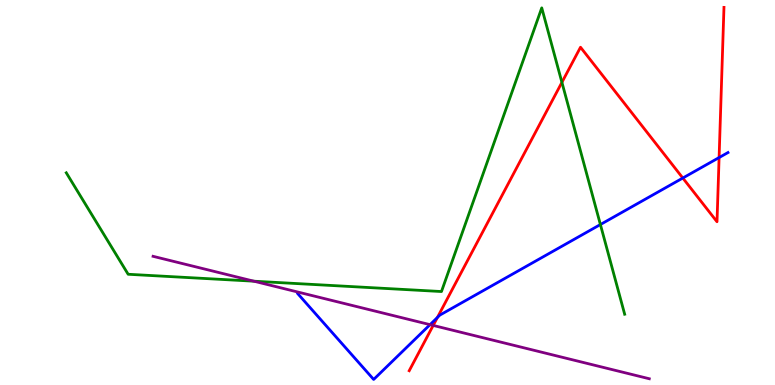[{'lines': ['blue', 'red'], 'intersections': [{'x': 5.64, 'y': 1.75}, {'x': 8.81, 'y': 5.38}, {'x': 9.28, 'y': 5.91}]}, {'lines': ['green', 'red'], 'intersections': [{'x': 7.25, 'y': 7.86}]}, {'lines': ['purple', 'red'], 'intersections': [{'x': 5.59, 'y': 1.55}]}, {'lines': ['blue', 'green'], 'intersections': [{'x': 7.75, 'y': 4.17}]}, {'lines': ['blue', 'purple'], 'intersections': [{'x': 5.55, 'y': 1.57}]}, {'lines': ['green', 'purple'], 'intersections': [{'x': 3.28, 'y': 2.7}]}]